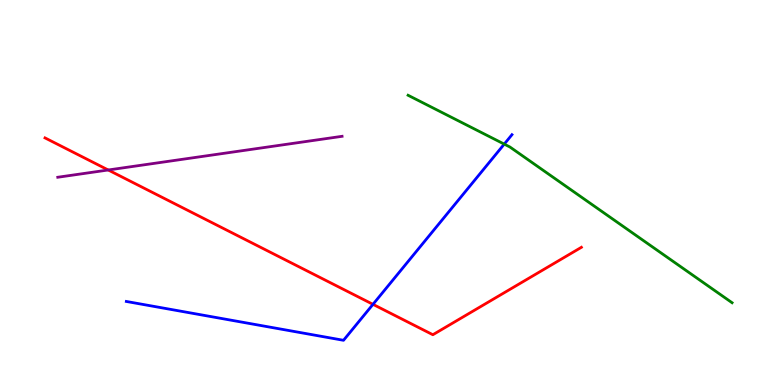[{'lines': ['blue', 'red'], 'intersections': [{'x': 4.81, 'y': 2.1}]}, {'lines': ['green', 'red'], 'intersections': []}, {'lines': ['purple', 'red'], 'intersections': [{'x': 1.4, 'y': 5.58}]}, {'lines': ['blue', 'green'], 'intersections': [{'x': 6.51, 'y': 6.26}]}, {'lines': ['blue', 'purple'], 'intersections': []}, {'lines': ['green', 'purple'], 'intersections': []}]